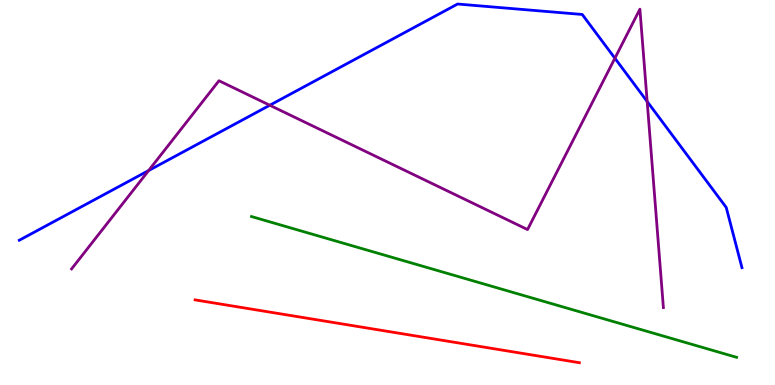[{'lines': ['blue', 'red'], 'intersections': []}, {'lines': ['green', 'red'], 'intersections': []}, {'lines': ['purple', 'red'], 'intersections': []}, {'lines': ['blue', 'green'], 'intersections': []}, {'lines': ['blue', 'purple'], 'intersections': [{'x': 1.92, 'y': 5.57}, {'x': 3.48, 'y': 7.27}, {'x': 7.93, 'y': 8.49}, {'x': 8.35, 'y': 7.36}]}, {'lines': ['green', 'purple'], 'intersections': []}]